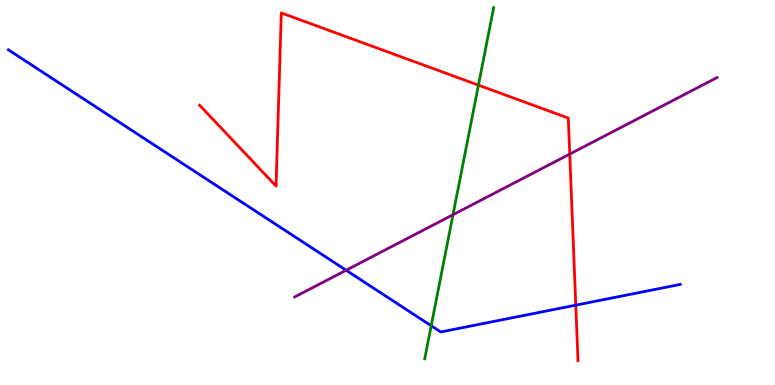[{'lines': ['blue', 'red'], 'intersections': [{'x': 7.43, 'y': 2.07}]}, {'lines': ['green', 'red'], 'intersections': [{'x': 6.17, 'y': 7.79}]}, {'lines': ['purple', 'red'], 'intersections': [{'x': 7.35, 'y': 6.0}]}, {'lines': ['blue', 'green'], 'intersections': [{'x': 5.56, 'y': 1.54}]}, {'lines': ['blue', 'purple'], 'intersections': [{'x': 4.47, 'y': 2.98}]}, {'lines': ['green', 'purple'], 'intersections': [{'x': 5.85, 'y': 4.42}]}]